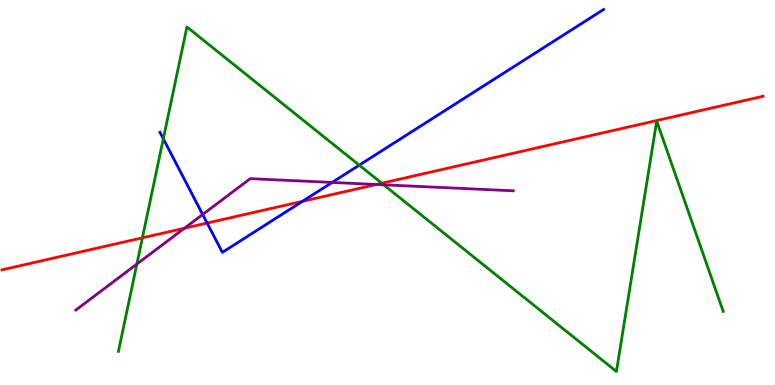[{'lines': ['blue', 'red'], 'intersections': [{'x': 2.67, 'y': 4.21}, {'x': 3.9, 'y': 4.77}]}, {'lines': ['green', 'red'], 'intersections': [{'x': 1.84, 'y': 3.82}, {'x': 4.93, 'y': 5.24}]}, {'lines': ['purple', 'red'], 'intersections': [{'x': 2.38, 'y': 4.07}, {'x': 4.86, 'y': 5.21}]}, {'lines': ['blue', 'green'], 'intersections': [{'x': 2.11, 'y': 6.4}, {'x': 4.64, 'y': 5.71}]}, {'lines': ['blue', 'purple'], 'intersections': [{'x': 2.62, 'y': 4.43}, {'x': 4.29, 'y': 5.26}]}, {'lines': ['green', 'purple'], 'intersections': [{'x': 1.77, 'y': 3.14}, {'x': 4.95, 'y': 5.2}]}]